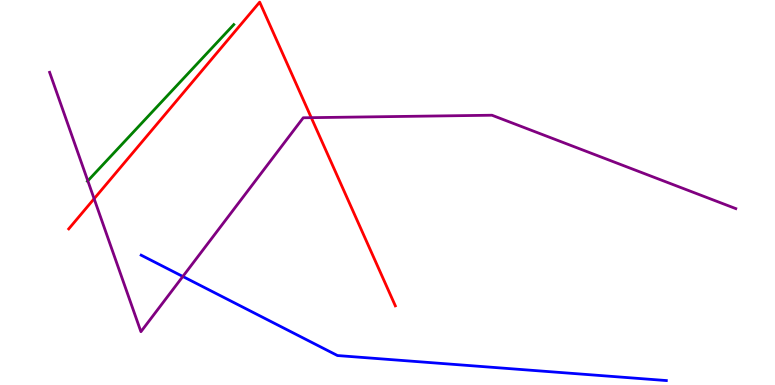[{'lines': ['blue', 'red'], 'intersections': []}, {'lines': ['green', 'red'], 'intersections': []}, {'lines': ['purple', 'red'], 'intersections': [{'x': 1.21, 'y': 4.84}, {'x': 4.02, 'y': 6.94}]}, {'lines': ['blue', 'green'], 'intersections': []}, {'lines': ['blue', 'purple'], 'intersections': [{'x': 2.36, 'y': 2.82}]}, {'lines': ['green', 'purple'], 'intersections': [{'x': 1.13, 'y': 5.3}]}]